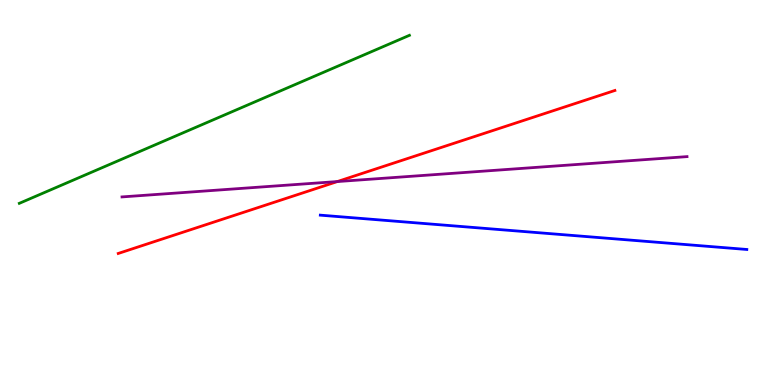[{'lines': ['blue', 'red'], 'intersections': []}, {'lines': ['green', 'red'], 'intersections': []}, {'lines': ['purple', 'red'], 'intersections': [{'x': 4.35, 'y': 5.28}]}, {'lines': ['blue', 'green'], 'intersections': []}, {'lines': ['blue', 'purple'], 'intersections': []}, {'lines': ['green', 'purple'], 'intersections': []}]